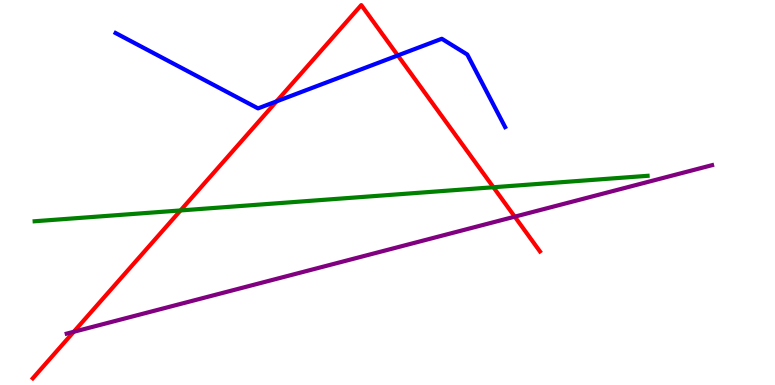[{'lines': ['blue', 'red'], 'intersections': [{'x': 3.57, 'y': 7.37}, {'x': 5.13, 'y': 8.56}]}, {'lines': ['green', 'red'], 'intersections': [{'x': 2.33, 'y': 4.53}, {'x': 6.37, 'y': 5.14}]}, {'lines': ['purple', 'red'], 'intersections': [{'x': 0.952, 'y': 1.38}, {'x': 6.64, 'y': 4.37}]}, {'lines': ['blue', 'green'], 'intersections': []}, {'lines': ['blue', 'purple'], 'intersections': []}, {'lines': ['green', 'purple'], 'intersections': []}]